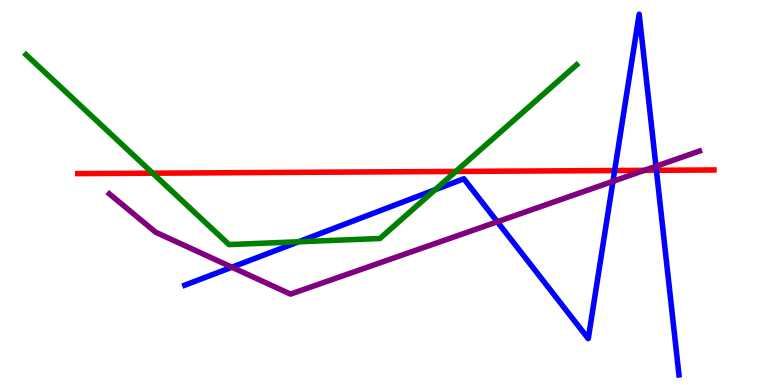[{'lines': ['blue', 'red'], 'intersections': [{'x': 7.93, 'y': 5.57}, {'x': 8.47, 'y': 5.58}]}, {'lines': ['green', 'red'], 'intersections': [{'x': 1.97, 'y': 5.5}, {'x': 5.88, 'y': 5.55}]}, {'lines': ['purple', 'red'], 'intersections': [{'x': 8.31, 'y': 5.57}]}, {'lines': ['blue', 'green'], 'intersections': [{'x': 3.85, 'y': 3.72}, {'x': 5.61, 'y': 5.07}]}, {'lines': ['blue', 'purple'], 'intersections': [{'x': 2.99, 'y': 3.06}, {'x': 6.42, 'y': 4.24}, {'x': 7.91, 'y': 5.29}, {'x': 8.46, 'y': 5.68}]}, {'lines': ['green', 'purple'], 'intersections': []}]